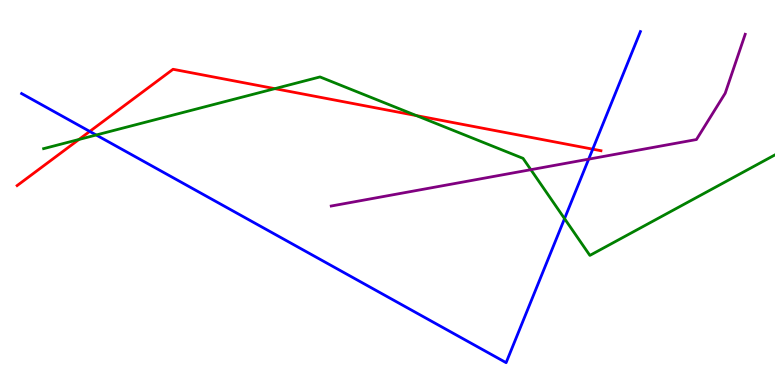[{'lines': ['blue', 'red'], 'intersections': [{'x': 1.16, 'y': 6.59}, {'x': 7.65, 'y': 6.13}]}, {'lines': ['green', 'red'], 'intersections': [{'x': 1.02, 'y': 6.38}, {'x': 3.55, 'y': 7.7}, {'x': 5.37, 'y': 7.0}]}, {'lines': ['purple', 'red'], 'intersections': []}, {'lines': ['blue', 'green'], 'intersections': [{'x': 1.24, 'y': 6.49}, {'x': 7.28, 'y': 4.32}]}, {'lines': ['blue', 'purple'], 'intersections': [{'x': 7.6, 'y': 5.87}]}, {'lines': ['green', 'purple'], 'intersections': [{'x': 6.85, 'y': 5.59}]}]